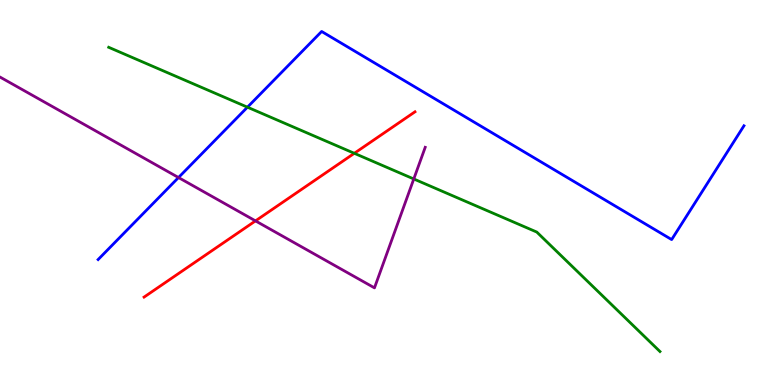[{'lines': ['blue', 'red'], 'intersections': []}, {'lines': ['green', 'red'], 'intersections': [{'x': 4.57, 'y': 6.02}]}, {'lines': ['purple', 'red'], 'intersections': [{'x': 3.3, 'y': 4.26}]}, {'lines': ['blue', 'green'], 'intersections': [{'x': 3.19, 'y': 7.22}]}, {'lines': ['blue', 'purple'], 'intersections': [{'x': 2.3, 'y': 5.39}]}, {'lines': ['green', 'purple'], 'intersections': [{'x': 5.34, 'y': 5.35}]}]